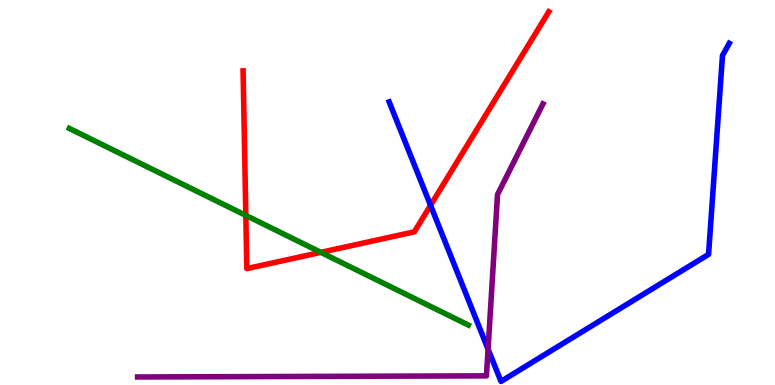[{'lines': ['blue', 'red'], 'intersections': [{'x': 5.56, 'y': 4.67}]}, {'lines': ['green', 'red'], 'intersections': [{'x': 3.17, 'y': 4.41}, {'x': 4.14, 'y': 3.45}]}, {'lines': ['purple', 'red'], 'intersections': []}, {'lines': ['blue', 'green'], 'intersections': []}, {'lines': ['blue', 'purple'], 'intersections': [{'x': 6.3, 'y': 0.931}]}, {'lines': ['green', 'purple'], 'intersections': []}]